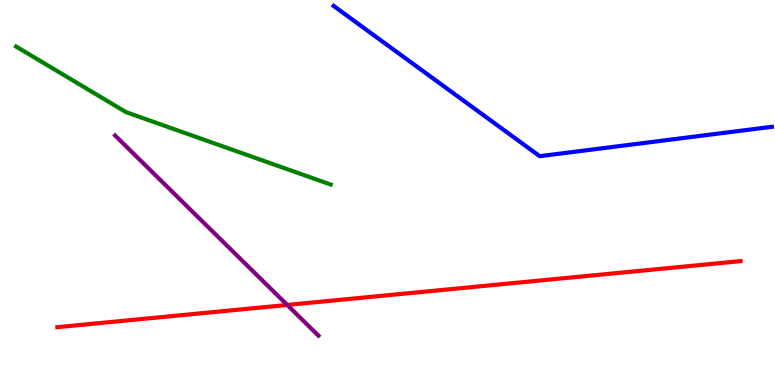[{'lines': ['blue', 'red'], 'intersections': []}, {'lines': ['green', 'red'], 'intersections': []}, {'lines': ['purple', 'red'], 'intersections': [{'x': 3.71, 'y': 2.08}]}, {'lines': ['blue', 'green'], 'intersections': []}, {'lines': ['blue', 'purple'], 'intersections': []}, {'lines': ['green', 'purple'], 'intersections': []}]